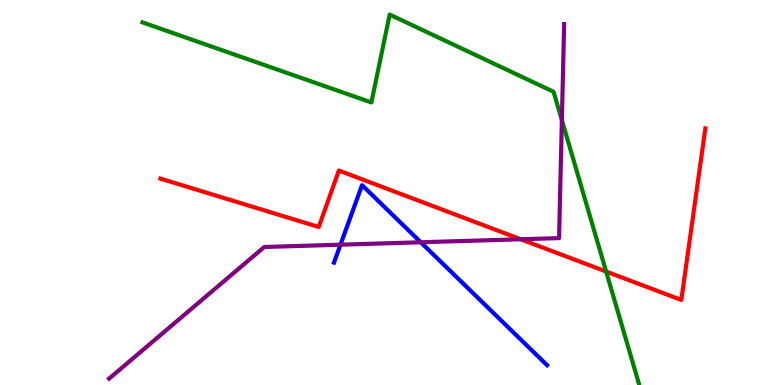[{'lines': ['blue', 'red'], 'intersections': []}, {'lines': ['green', 'red'], 'intersections': [{'x': 7.82, 'y': 2.95}]}, {'lines': ['purple', 'red'], 'intersections': [{'x': 6.72, 'y': 3.79}]}, {'lines': ['blue', 'green'], 'intersections': []}, {'lines': ['blue', 'purple'], 'intersections': [{'x': 4.39, 'y': 3.64}, {'x': 5.43, 'y': 3.71}]}, {'lines': ['green', 'purple'], 'intersections': [{'x': 7.25, 'y': 6.88}]}]